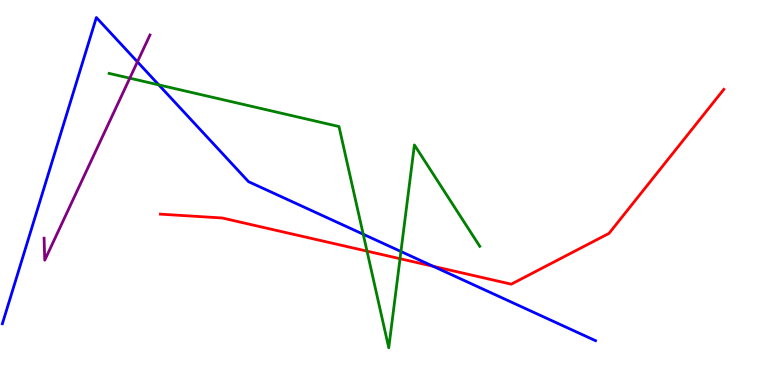[{'lines': ['blue', 'red'], 'intersections': [{'x': 5.59, 'y': 3.08}]}, {'lines': ['green', 'red'], 'intersections': [{'x': 4.74, 'y': 3.48}, {'x': 5.16, 'y': 3.28}]}, {'lines': ['purple', 'red'], 'intersections': []}, {'lines': ['blue', 'green'], 'intersections': [{'x': 2.05, 'y': 7.8}, {'x': 4.69, 'y': 3.92}, {'x': 5.17, 'y': 3.47}]}, {'lines': ['blue', 'purple'], 'intersections': [{'x': 1.77, 'y': 8.39}]}, {'lines': ['green', 'purple'], 'intersections': [{'x': 1.67, 'y': 7.97}]}]